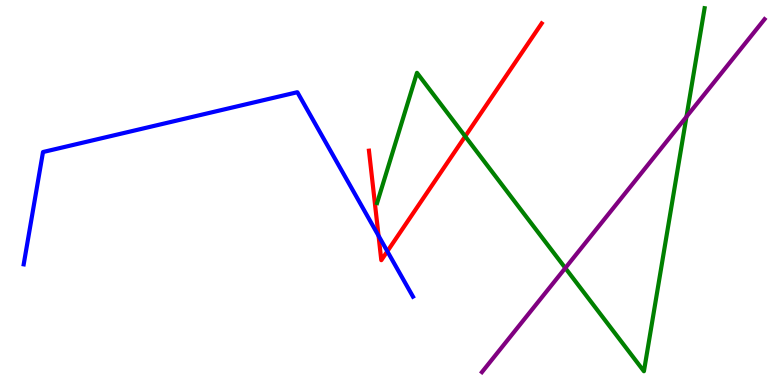[{'lines': ['blue', 'red'], 'intersections': [{'x': 4.88, 'y': 3.88}, {'x': 5.0, 'y': 3.47}]}, {'lines': ['green', 'red'], 'intersections': [{'x': 6.0, 'y': 6.46}]}, {'lines': ['purple', 'red'], 'intersections': []}, {'lines': ['blue', 'green'], 'intersections': []}, {'lines': ['blue', 'purple'], 'intersections': []}, {'lines': ['green', 'purple'], 'intersections': [{'x': 7.29, 'y': 3.04}, {'x': 8.86, 'y': 6.97}]}]